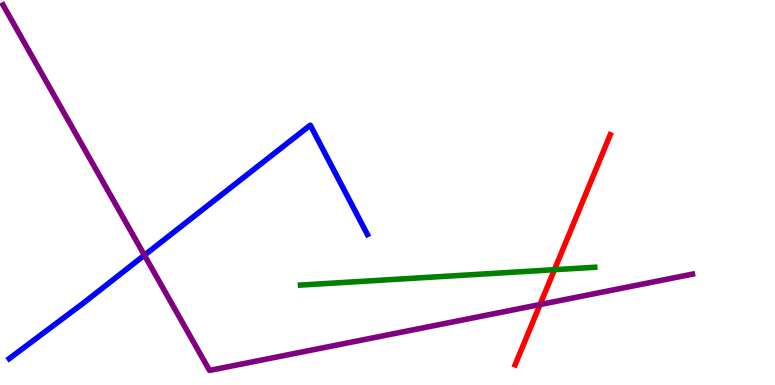[{'lines': ['blue', 'red'], 'intersections': []}, {'lines': ['green', 'red'], 'intersections': [{'x': 7.15, 'y': 2.99}]}, {'lines': ['purple', 'red'], 'intersections': [{'x': 6.97, 'y': 2.09}]}, {'lines': ['blue', 'green'], 'intersections': []}, {'lines': ['blue', 'purple'], 'intersections': [{'x': 1.86, 'y': 3.37}]}, {'lines': ['green', 'purple'], 'intersections': []}]